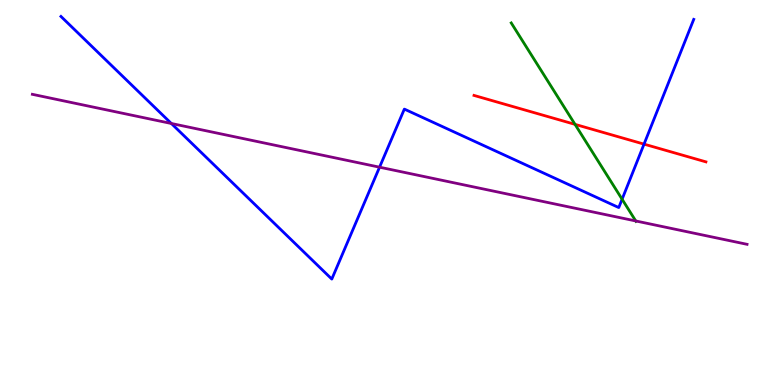[{'lines': ['blue', 'red'], 'intersections': [{'x': 8.31, 'y': 6.26}]}, {'lines': ['green', 'red'], 'intersections': [{'x': 7.42, 'y': 6.77}]}, {'lines': ['purple', 'red'], 'intersections': []}, {'lines': ['blue', 'green'], 'intersections': [{'x': 8.03, 'y': 4.83}]}, {'lines': ['blue', 'purple'], 'intersections': [{'x': 2.21, 'y': 6.79}, {'x': 4.9, 'y': 5.66}]}, {'lines': ['green', 'purple'], 'intersections': [{'x': 8.2, 'y': 4.26}]}]